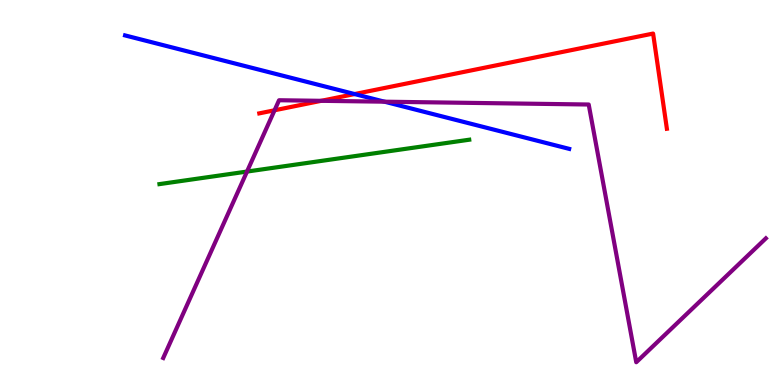[{'lines': ['blue', 'red'], 'intersections': [{'x': 4.58, 'y': 7.56}]}, {'lines': ['green', 'red'], 'intersections': []}, {'lines': ['purple', 'red'], 'intersections': [{'x': 3.54, 'y': 7.14}, {'x': 4.14, 'y': 7.38}]}, {'lines': ['blue', 'green'], 'intersections': []}, {'lines': ['blue', 'purple'], 'intersections': [{'x': 4.96, 'y': 7.36}]}, {'lines': ['green', 'purple'], 'intersections': [{'x': 3.19, 'y': 5.54}]}]